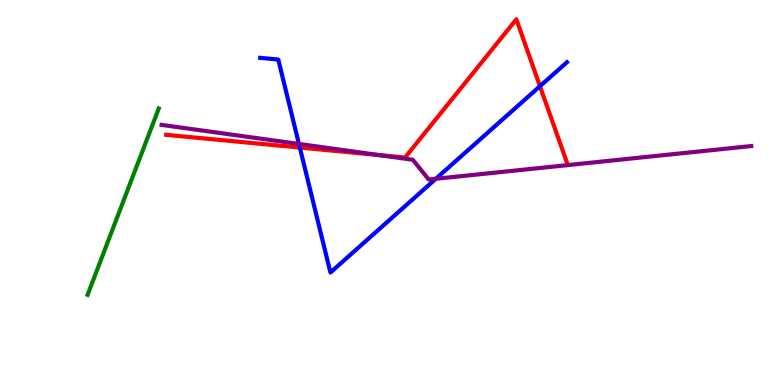[{'lines': ['blue', 'red'], 'intersections': [{'x': 3.87, 'y': 6.17}, {'x': 6.97, 'y': 7.76}]}, {'lines': ['green', 'red'], 'intersections': []}, {'lines': ['purple', 'red'], 'intersections': [{'x': 4.9, 'y': 5.97}]}, {'lines': ['blue', 'green'], 'intersections': []}, {'lines': ['blue', 'purple'], 'intersections': [{'x': 3.86, 'y': 6.26}, {'x': 5.62, 'y': 5.36}]}, {'lines': ['green', 'purple'], 'intersections': []}]